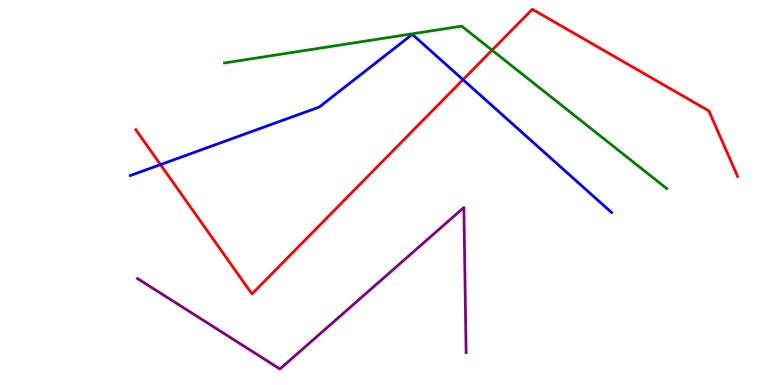[{'lines': ['blue', 'red'], 'intersections': [{'x': 2.07, 'y': 5.72}, {'x': 5.97, 'y': 7.93}]}, {'lines': ['green', 'red'], 'intersections': [{'x': 6.35, 'y': 8.7}]}, {'lines': ['purple', 'red'], 'intersections': []}, {'lines': ['blue', 'green'], 'intersections': []}, {'lines': ['blue', 'purple'], 'intersections': []}, {'lines': ['green', 'purple'], 'intersections': []}]